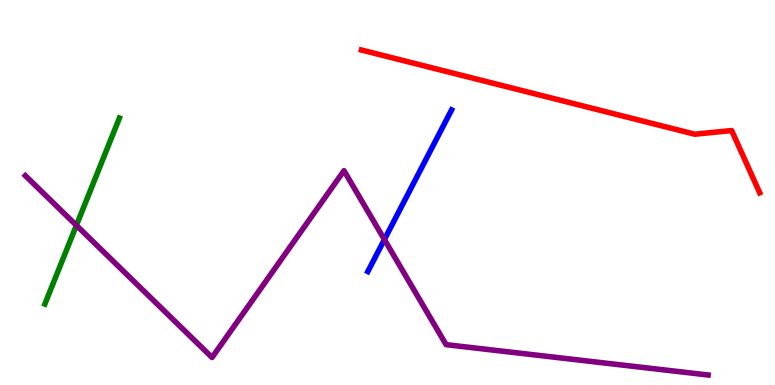[{'lines': ['blue', 'red'], 'intersections': []}, {'lines': ['green', 'red'], 'intersections': []}, {'lines': ['purple', 'red'], 'intersections': []}, {'lines': ['blue', 'green'], 'intersections': []}, {'lines': ['blue', 'purple'], 'intersections': [{'x': 4.96, 'y': 3.78}]}, {'lines': ['green', 'purple'], 'intersections': [{'x': 0.986, 'y': 4.15}]}]